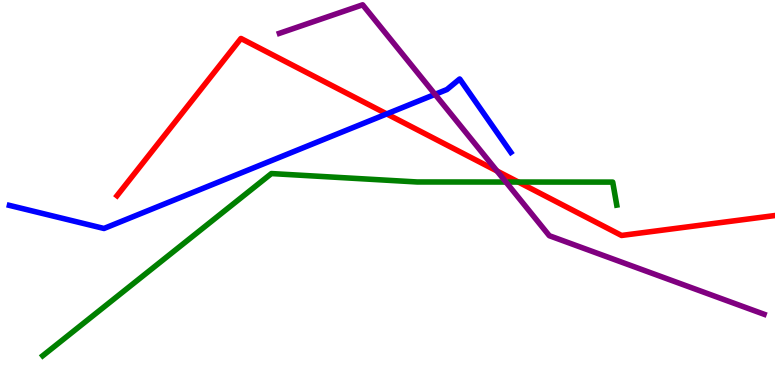[{'lines': ['blue', 'red'], 'intersections': [{'x': 4.99, 'y': 7.04}]}, {'lines': ['green', 'red'], 'intersections': [{'x': 6.69, 'y': 5.27}]}, {'lines': ['purple', 'red'], 'intersections': [{'x': 6.41, 'y': 5.56}]}, {'lines': ['blue', 'green'], 'intersections': []}, {'lines': ['blue', 'purple'], 'intersections': [{'x': 5.61, 'y': 7.55}]}, {'lines': ['green', 'purple'], 'intersections': [{'x': 6.53, 'y': 5.27}]}]